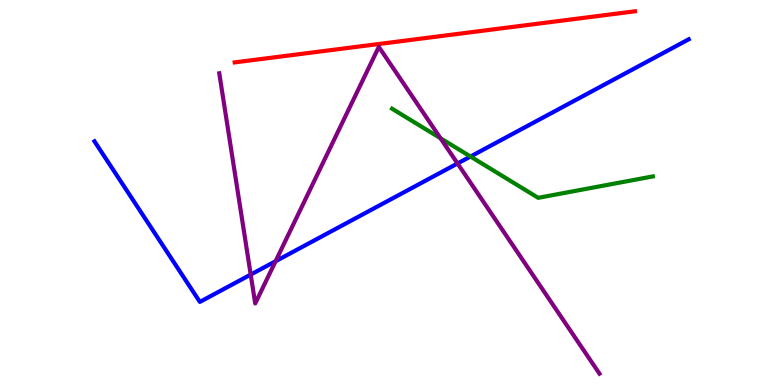[{'lines': ['blue', 'red'], 'intersections': []}, {'lines': ['green', 'red'], 'intersections': []}, {'lines': ['purple', 'red'], 'intersections': []}, {'lines': ['blue', 'green'], 'intersections': [{'x': 6.07, 'y': 5.93}]}, {'lines': ['blue', 'purple'], 'intersections': [{'x': 3.23, 'y': 2.87}, {'x': 3.56, 'y': 3.21}, {'x': 5.9, 'y': 5.75}]}, {'lines': ['green', 'purple'], 'intersections': [{'x': 5.68, 'y': 6.41}]}]